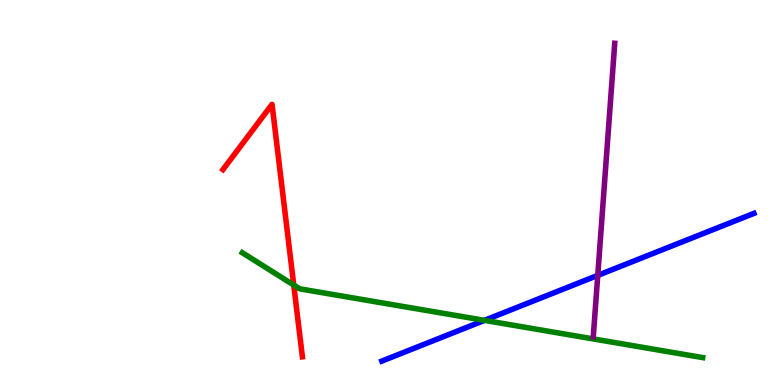[{'lines': ['blue', 'red'], 'intersections': []}, {'lines': ['green', 'red'], 'intersections': [{'x': 3.79, 'y': 2.6}]}, {'lines': ['purple', 'red'], 'intersections': []}, {'lines': ['blue', 'green'], 'intersections': [{'x': 6.25, 'y': 1.68}]}, {'lines': ['blue', 'purple'], 'intersections': [{'x': 7.71, 'y': 2.85}]}, {'lines': ['green', 'purple'], 'intersections': []}]